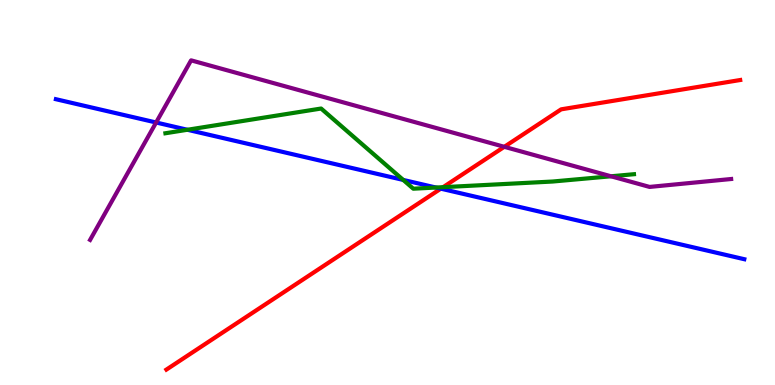[{'lines': ['blue', 'red'], 'intersections': [{'x': 5.69, 'y': 5.1}]}, {'lines': ['green', 'red'], 'intersections': [{'x': 5.72, 'y': 5.14}]}, {'lines': ['purple', 'red'], 'intersections': [{'x': 6.51, 'y': 6.19}]}, {'lines': ['blue', 'green'], 'intersections': [{'x': 2.42, 'y': 6.63}, {'x': 5.2, 'y': 5.33}, {'x': 5.63, 'y': 5.13}]}, {'lines': ['blue', 'purple'], 'intersections': [{'x': 2.01, 'y': 6.82}]}, {'lines': ['green', 'purple'], 'intersections': [{'x': 7.88, 'y': 5.42}]}]